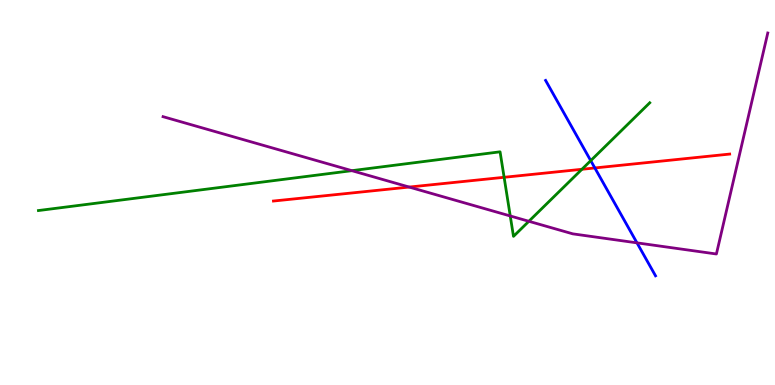[{'lines': ['blue', 'red'], 'intersections': [{'x': 7.68, 'y': 5.64}]}, {'lines': ['green', 'red'], 'intersections': [{'x': 6.5, 'y': 5.4}, {'x': 7.51, 'y': 5.6}]}, {'lines': ['purple', 'red'], 'intersections': [{'x': 5.28, 'y': 5.14}]}, {'lines': ['blue', 'green'], 'intersections': [{'x': 7.62, 'y': 5.83}]}, {'lines': ['blue', 'purple'], 'intersections': [{'x': 8.22, 'y': 3.69}]}, {'lines': ['green', 'purple'], 'intersections': [{'x': 4.54, 'y': 5.57}, {'x': 6.58, 'y': 4.39}, {'x': 6.82, 'y': 4.25}]}]